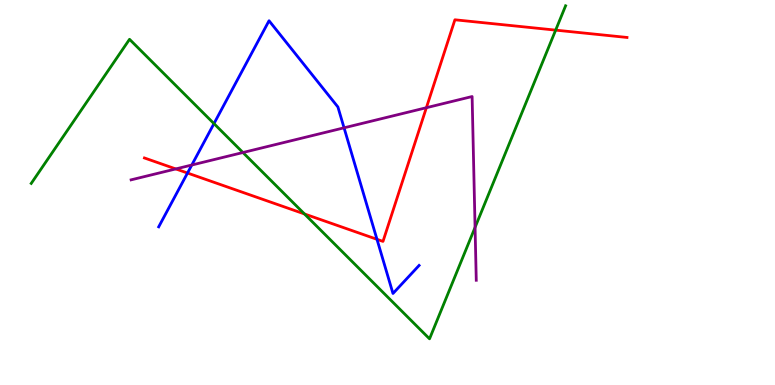[{'lines': ['blue', 'red'], 'intersections': [{'x': 2.42, 'y': 5.51}, {'x': 4.86, 'y': 3.78}]}, {'lines': ['green', 'red'], 'intersections': [{'x': 3.93, 'y': 4.44}, {'x': 7.17, 'y': 9.22}]}, {'lines': ['purple', 'red'], 'intersections': [{'x': 2.27, 'y': 5.61}, {'x': 5.5, 'y': 7.2}]}, {'lines': ['blue', 'green'], 'intersections': [{'x': 2.76, 'y': 6.79}]}, {'lines': ['blue', 'purple'], 'intersections': [{'x': 2.47, 'y': 5.71}, {'x': 4.44, 'y': 6.68}]}, {'lines': ['green', 'purple'], 'intersections': [{'x': 3.13, 'y': 6.04}, {'x': 6.13, 'y': 4.09}]}]